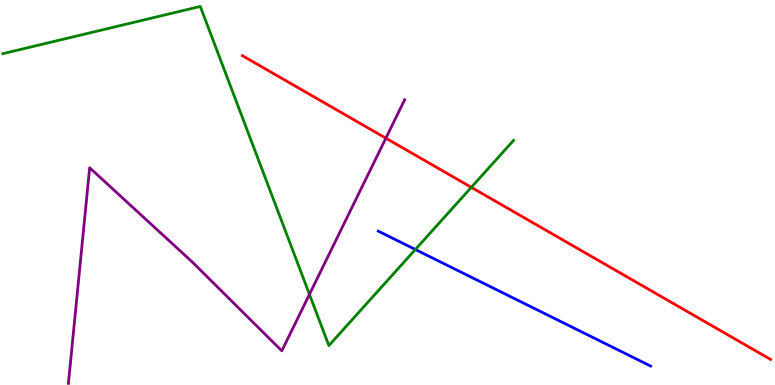[{'lines': ['blue', 'red'], 'intersections': []}, {'lines': ['green', 'red'], 'intersections': [{'x': 6.08, 'y': 5.13}]}, {'lines': ['purple', 'red'], 'intersections': [{'x': 4.98, 'y': 6.41}]}, {'lines': ['blue', 'green'], 'intersections': [{'x': 5.36, 'y': 3.52}]}, {'lines': ['blue', 'purple'], 'intersections': []}, {'lines': ['green', 'purple'], 'intersections': [{'x': 3.99, 'y': 2.35}]}]